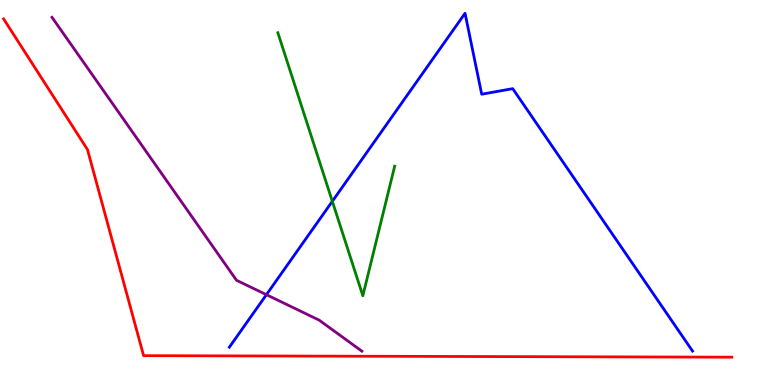[{'lines': ['blue', 'red'], 'intersections': []}, {'lines': ['green', 'red'], 'intersections': []}, {'lines': ['purple', 'red'], 'intersections': []}, {'lines': ['blue', 'green'], 'intersections': [{'x': 4.29, 'y': 4.77}]}, {'lines': ['blue', 'purple'], 'intersections': [{'x': 3.44, 'y': 2.35}]}, {'lines': ['green', 'purple'], 'intersections': []}]